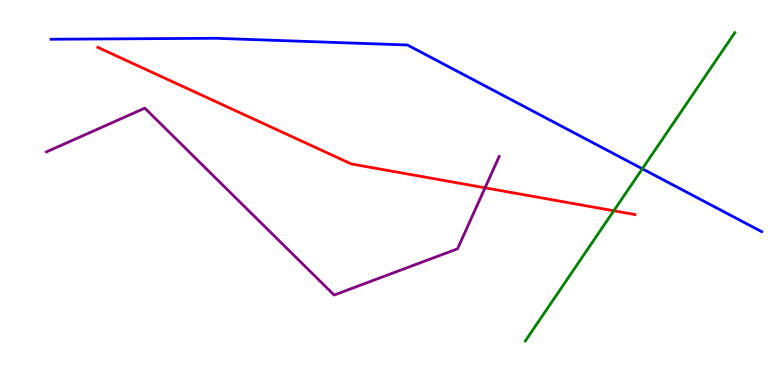[{'lines': ['blue', 'red'], 'intersections': []}, {'lines': ['green', 'red'], 'intersections': [{'x': 7.92, 'y': 4.53}]}, {'lines': ['purple', 'red'], 'intersections': [{'x': 6.26, 'y': 5.12}]}, {'lines': ['blue', 'green'], 'intersections': [{'x': 8.29, 'y': 5.62}]}, {'lines': ['blue', 'purple'], 'intersections': []}, {'lines': ['green', 'purple'], 'intersections': []}]